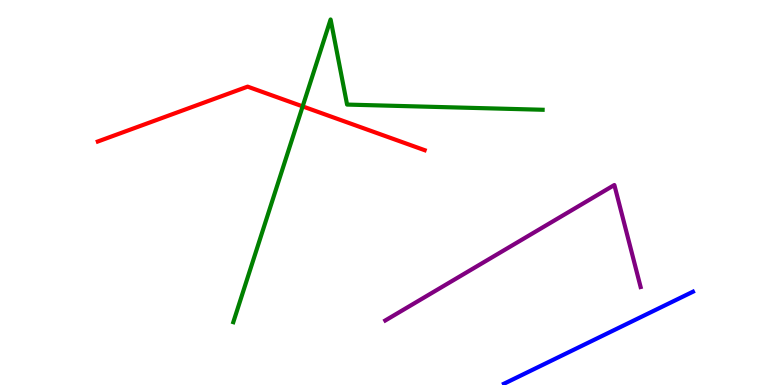[{'lines': ['blue', 'red'], 'intersections': []}, {'lines': ['green', 'red'], 'intersections': [{'x': 3.91, 'y': 7.24}]}, {'lines': ['purple', 'red'], 'intersections': []}, {'lines': ['blue', 'green'], 'intersections': []}, {'lines': ['blue', 'purple'], 'intersections': []}, {'lines': ['green', 'purple'], 'intersections': []}]